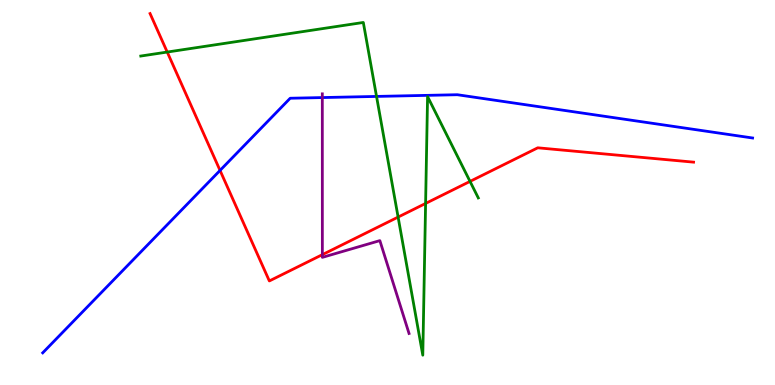[{'lines': ['blue', 'red'], 'intersections': [{'x': 2.84, 'y': 5.57}]}, {'lines': ['green', 'red'], 'intersections': [{'x': 2.16, 'y': 8.65}, {'x': 5.14, 'y': 4.36}, {'x': 5.49, 'y': 4.72}, {'x': 6.06, 'y': 5.29}]}, {'lines': ['purple', 'red'], 'intersections': [{'x': 4.16, 'y': 3.39}]}, {'lines': ['blue', 'green'], 'intersections': [{'x': 4.86, 'y': 7.5}]}, {'lines': ['blue', 'purple'], 'intersections': [{'x': 4.16, 'y': 7.47}]}, {'lines': ['green', 'purple'], 'intersections': []}]